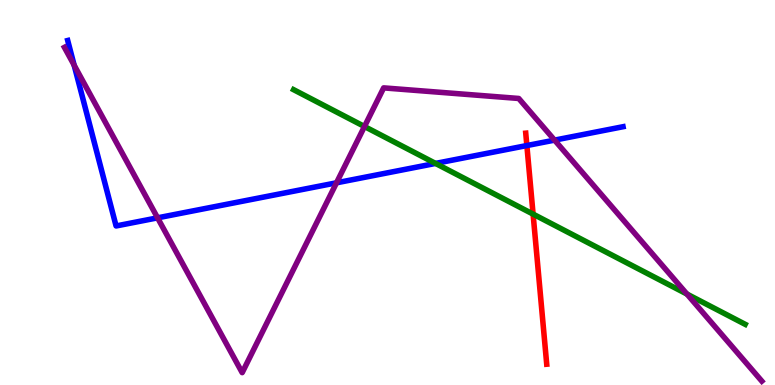[{'lines': ['blue', 'red'], 'intersections': [{'x': 6.8, 'y': 6.22}]}, {'lines': ['green', 'red'], 'intersections': [{'x': 6.88, 'y': 4.44}]}, {'lines': ['purple', 'red'], 'intersections': []}, {'lines': ['blue', 'green'], 'intersections': [{'x': 5.62, 'y': 5.76}]}, {'lines': ['blue', 'purple'], 'intersections': [{'x': 0.957, 'y': 8.31}, {'x': 2.03, 'y': 4.34}, {'x': 4.34, 'y': 5.25}, {'x': 7.16, 'y': 6.36}]}, {'lines': ['green', 'purple'], 'intersections': [{'x': 4.7, 'y': 6.71}, {'x': 8.86, 'y': 2.36}]}]